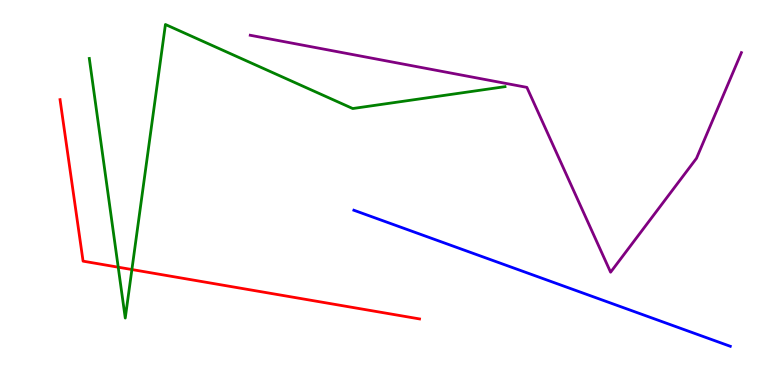[{'lines': ['blue', 'red'], 'intersections': []}, {'lines': ['green', 'red'], 'intersections': [{'x': 1.53, 'y': 3.06}, {'x': 1.7, 'y': 3.0}]}, {'lines': ['purple', 'red'], 'intersections': []}, {'lines': ['blue', 'green'], 'intersections': []}, {'lines': ['blue', 'purple'], 'intersections': []}, {'lines': ['green', 'purple'], 'intersections': []}]